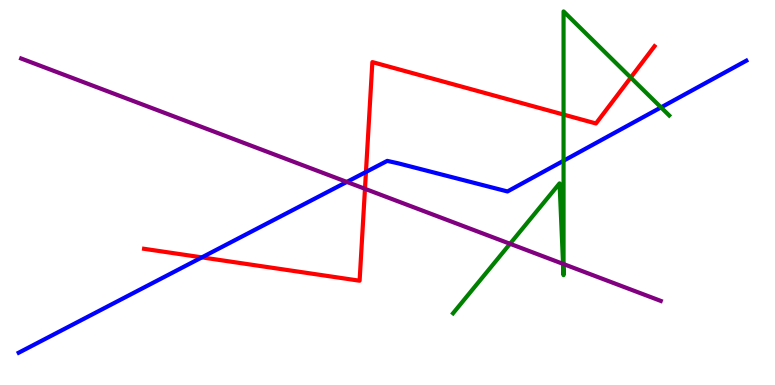[{'lines': ['blue', 'red'], 'intersections': [{'x': 2.61, 'y': 3.32}, {'x': 4.72, 'y': 5.53}]}, {'lines': ['green', 'red'], 'intersections': [{'x': 7.27, 'y': 7.02}, {'x': 8.14, 'y': 7.98}]}, {'lines': ['purple', 'red'], 'intersections': [{'x': 4.71, 'y': 5.1}]}, {'lines': ['blue', 'green'], 'intersections': [{'x': 7.27, 'y': 5.82}, {'x': 8.53, 'y': 7.21}]}, {'lines': ['blue', 'purple'], 'intersections': [{'x': 4.48, 'y': 5.27}]}, {'lines': ['green', 'purple'], 'intersections': [{'x': 6.58, 'y': 3.67}, {'x': 7.27, 'y': 3.15}, {'x': 7.27, 'y': 3.14}]}]